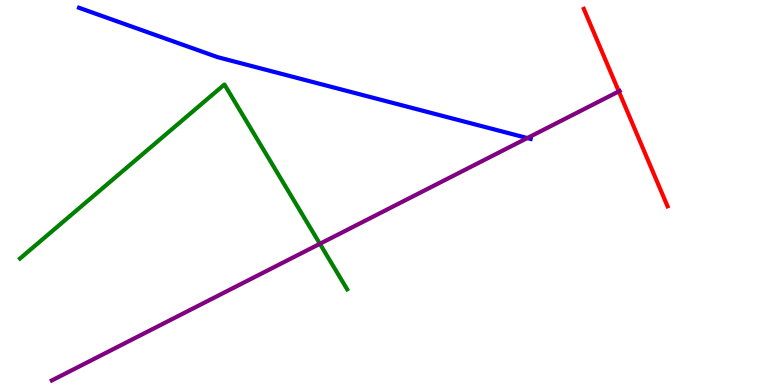[{'lines': ['blue', 'red'], 'intersections': []}, {'lines': ['green', 'red'], 'intersections': []}, {'lines': ['purple', 'red'], 'intersections': [{'x': 7.98, 'y': 7.63}]}, {'lines': ['blue', 'green'], 'intersections': []}, {'lines': ['blue', 'purple'], 'intersections': [{'x': 6.8, 'y': 6.41}]}, {'lines': ['green', 'purple'], 'intersections': [{'x': 4.13, 'y': 3.67}]}]